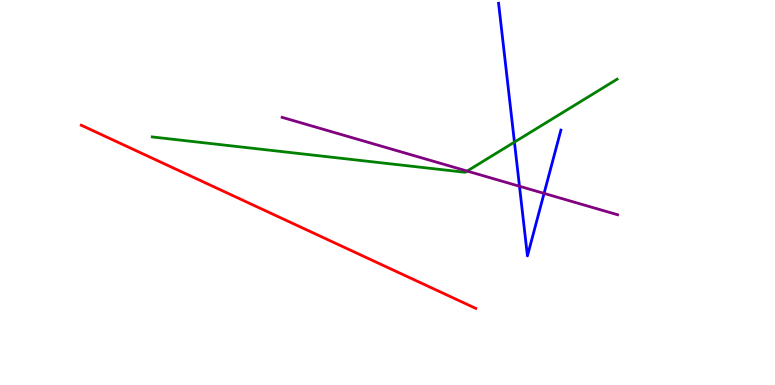[{'lines': ['blue', 'red'], 'intersections': []}, {'lines': ['green', 'red'], 'intersections': []}, {'lines': ['purple', 'red'], 'intersections': []}, {'lines': ['blue', 'green'], 'intersections': [{'x': 6.64, 'y': 6.31}]}, {'lines': ['blue', 'purple'], 'intersections': [{'x': 6.7, 'y': 5.16}, {'x': 7.02, 'y': 4.98}]}, {'lines': ['green', 'purple'], 'intersections': [{'x': 6.03, 'y': 5.56}]}]